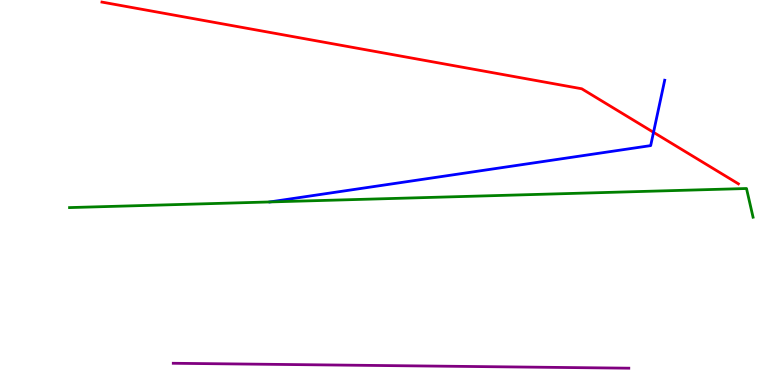[{'lines': ['blue', 'red'], 'intersections': [{'x': 8.43, 'y': 6.56}]}, {'lines': ['green', 'red'], 'intersections': []}, {'lines': ['purple', 'red'], 'intersections': []}, {'lines': ['blue', 'green'], 'intersections': []}, {'lines': ['blue', 'purple'], 'intersections': []}, {'lines': ['green', 'purple'], 'intersections': []}]